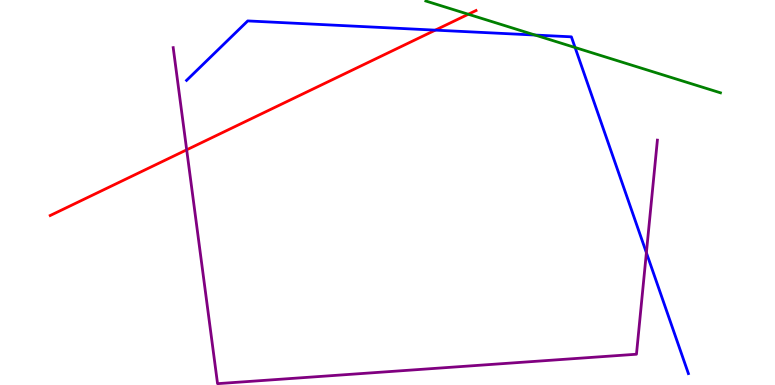[{'lines': ['blue', 'red'], 'intersections': [{'x': 5.62, 'y': 9.22}]}, {'lines': ['green', 'red'], 'intersections': [{'x': 6.04, 'y': 9.63}]}, {'lines': ['purple', 'red'], 'intersections': [{'x': 2.41, 'y': 6.11}]}, {'lines': ['blue', 'green'], 'intersections': [{'x': 6.9, 'y': 9.09}, {'x': 7.42, 'y': 8.77}]}, {'lines': ['blue', 'purple'], 'intersections': [{'x': 8.34, 'y': 3.44}]}, {'lines': ['green', 'purple'], 'intersections': []}]